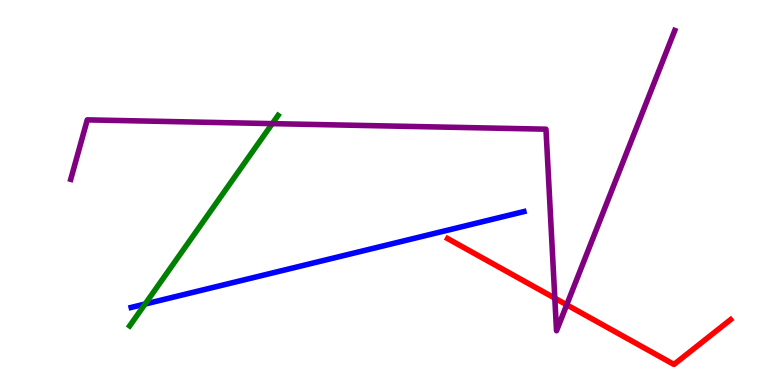[{'lines': ['blue', 'red'], 'intersections': []}, {'lines': ['green', 'red'], 'intersections': []}, {'lines': ['purple', 'red'], 'intersections': [{'x': 7.16, 'y': 2.26}, {'x': 7.31, 'y': 2.08}]}, {'lines': ['blue', 'green'], 'intersections': [{'x': 1.87, 'y': 2.1}]}, {'lines': ['blue', 'purple'], 'intersections': []}, {'lines': ['green', 'purple'], 'intersections': [{'x': 3.51, 'y': 6.79}]}]